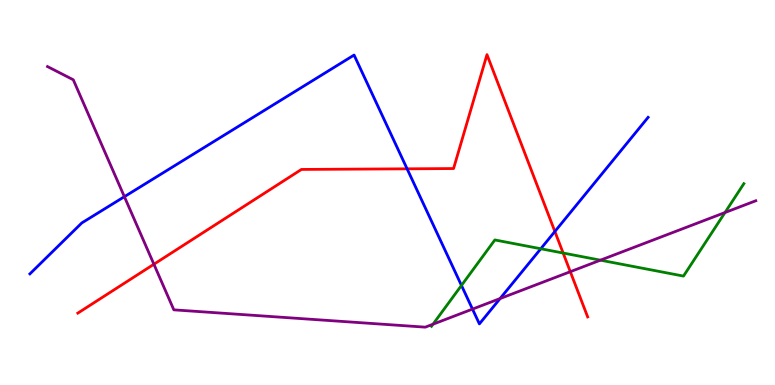[{'lines': ['blue', 'red'], 'intersections': [{'x': 5.25, 'y': 5.62}, {'x': 7.16, 'y': 3.99}]}, {'lines': ['green', 'red'], 'intersections': [{'x': 7.27, 'y': 3.43}]}, {'lines': ['purple', 'red'], 'intersections': [{'x': 1.99, 'y': 3.14}, {'x': 7.36, 'y': 2.94}]}, {'lines': ['blue', 'green'], 'intersections': [{'x': 5.95, 'y': 2.59}, {'x': 6.98, 'y': 3.54}]}, {'lines': ['blue', 'purple'], 'intersections': [{'x': 1.6, 'y': 4.89}, {'x': 6.1, 'y': 1.97}, {'x': 6.45, 'y': 2.25}]}, {'lines': ['green', 'purple'], 'intersections': [{'x': 5.59, 'y': 1.58}, {'x': 7.75, 'y': 3.24}, {'x': 9.35, 'y': 4.48}]}]